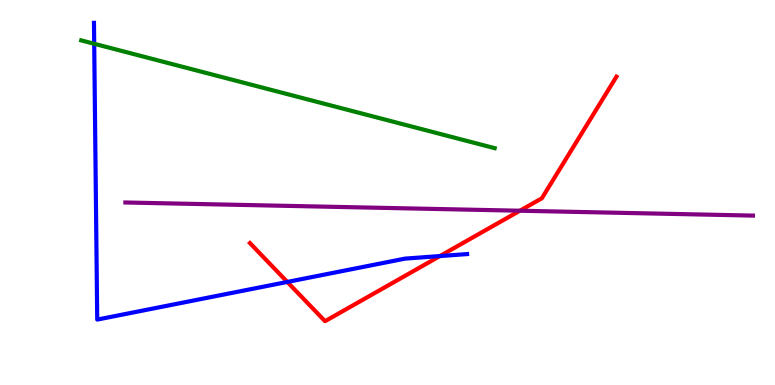[{'lines': ['blue', 'red'], 'intersections': [{'x': 3.71, 'y': 2.68}, {'x': 5.68, 'y': 3.35}]}, {'lines': ['green', 'red'], 'intersections': []}, {'lines': ['purple', 'red'], 'intersections': [{'x': 6.71, 'y': 4.53}]}, {'lines': ['blue', 'green'], 'intersections': [{'x': 1.22, 'y': 8.86}]}, {'lines': ['blue', 'purple'], 'intersections': []}, {'lines': ['green', 'purple'], 'intersections': []}]